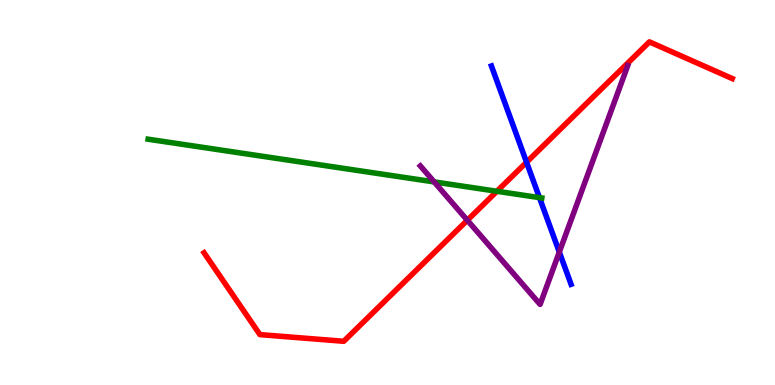[{'lines': ['blue', 'red'], 'intersections': [{'x': 6.79, 'y': 5.79}]}, {'lines': ['green', 'red'], 'intersections': [{'x': 6.41, 'y': 5.03}]}, {'lines': ['purple', 'red'], 'intersections': [{'x': 6.03, 'y': 4.28}]}, {'lines': ['blue', 'green'], 'intersections': [{'x': 6.96, 'y': 4.87}]}, {'lines': ['blue', 'purple'], 'intersections': [{'x': 7.22, 'y': 3.45}]}, {'lines': ['green', 'purple'], 'intersections': [{'x': 5.6, 'y': 5.28}]}]